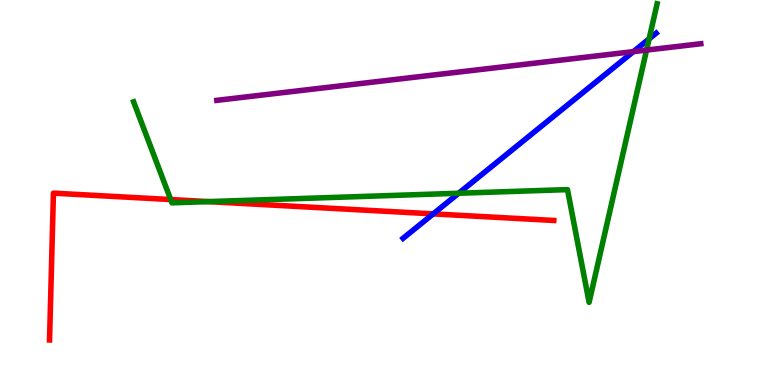[{'lines': ['blue', 'red'], 'intersections': [{'x': 5.59, 'y': 4.44}]}, {'lines': ['green', 'red'], 'intersections': [{'x': 2.2, 'y': 4.82}, {'x': 2.69, 'y': 4.76}]}, {'lines': ['purple', 'red'], 'intersections': []}, {'lines': ['blue', 'green'], 'intersections': [{'x': 5.92, 'y': 4.98}, {'x': 8.38, 'y': 8.99}]}, {'lines': ['blue', 'purple'], 'intersections': [{'x': 8.17, 'y': 8.66}]}, {'lines': ['green', 'purple'], 'intersections': [{'x': 8.34, 'y': 8.7}]}]